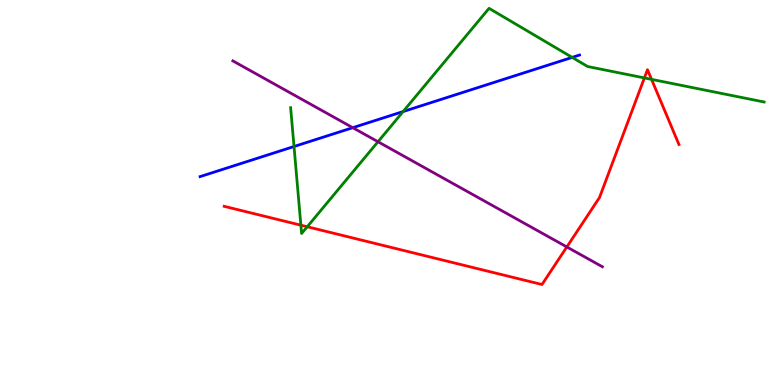[{'lines': ['blue', 'red'], 'intersections': []}, {'lines': ['green', 'red'], 'intersections': [{'x': 3.88, 'y': 4.15}, {'x': 3.96, 'y': 4.11}, {'x': 8.31, 'y': 7.98}, {'x': 8.41, 'y': 7.94}]}, {'lines': ['purple', 'red'], 'intersections': [{'x': 7.31, 'y': 3.59}]}, {'lines': ['blue', 'green'], 'intersections': [{'x': 3.79, 'y': 6.19}, {'x': 5.2, 'y': 7.1}, {'x': 7.38, 'y': 8.51}]}, {'lines': ['blue', 'purple'], 'intersections': [{'x': 4.55, 'y': 6.68}]}, {'lines': ['green', 'purple'], 'intersections': [{'x': 4.88, 'y': 6.32}]}]